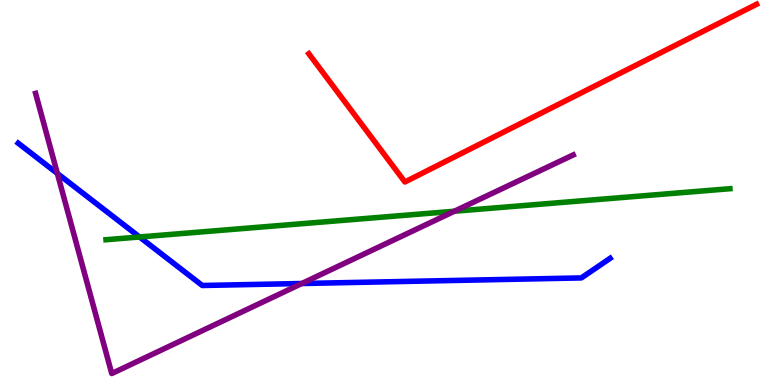[{'lines': ['blue', 'red'], 'intersections': []}, {'lines': ['green', 'red'], 'intersections': []}, {'lines': ['purple', 'red'], 'intersections': []}, {'lines': ['blue', 'green'], 'intersections': [{'x': 1.8, 'y': 3.84}]}, {'lines': ['blue', 'purple'], 'intersections': [{'x': 0.74, 'y': 5.49}, {'x': 3.89, 'y': 2.64}]}, {'lines': ['green', 'purple'], 'intersections': [{'x': 5.86, 'y': 4.51}]}]